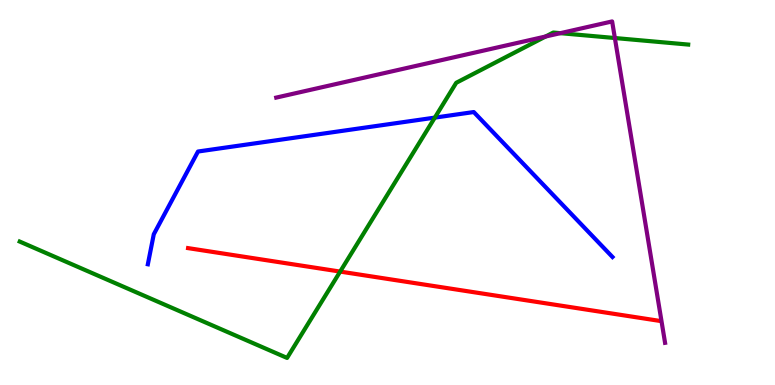[{'lines': ['blue', 'red'], 'intersections': []}, {'lines': ['green', 'red'], 'intersections': [{'x': 4.39, 'y': 2.95}]}, {'lines': ['purple', 'red'], 'intersections': []}, {'lines': ['blue', 'green'], 'intersections': [{'x': 5.61, 'y': 6.95}]}, {'lines': ['blue', 'purple'], 'intersections': []}, {'lines': ['green', 'purple'], 'intersections': [{'x': 7.04, 'y': 9.05}, {'x': 7.23, 'y': 9.14}, {'x': 7.93, 'y': 9.01}]}]